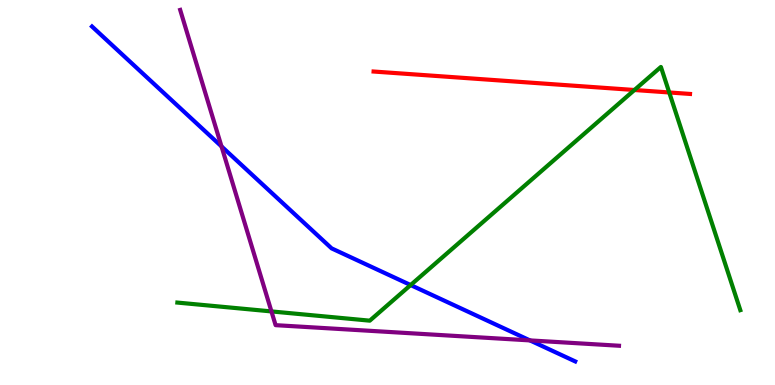[{'lines': ['blue', 'red'], 'intersections': []}, {'lines': ['green', 'red'], 'intersections': [{'x': 8.19, 'y': 7.66}, {'x': 8.64, 'y': 7.6}]}, {'lines': ['purple', 'red'], 'intersections': []}, {'lines': ['blue', 'green'], 'intersections': [{'x': 5.3, 'y': 2.6}]}, {'lines': ['blue', 'purple'], 'intersections': [{'x': 2.86, 'y': 6.2}, {'x': 6.84, 'y': 1.16}]}, {'lines': ['green', 'purple'], 'intersections': [{'x': 3.5, 'y': 1.91}]}]